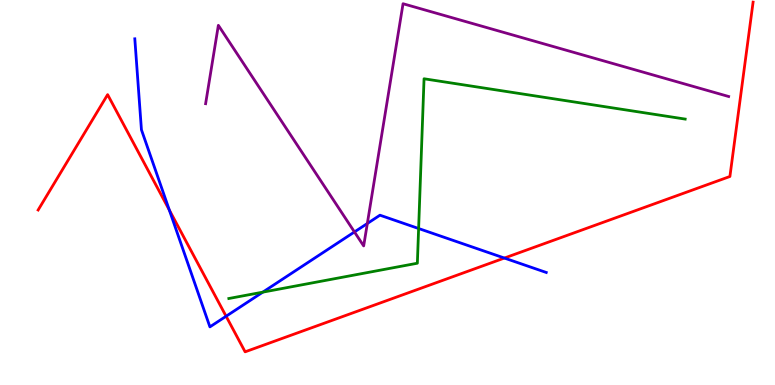[{'lines': ['blue', 'red'], 'intersections': [{'x': 2.18, 'y': 4.54}, {'x': 2.92, 'y': 1.79}, {'x': 6.51, 'y': 3.3}]}, {'lines': ['green', 'red'], 'intersections': []}, {'lines': ['purple', 'red'], 'intersections': []}, {'lines': ['blue', 'green'], 'intersections': [{'x': 3.39, 'y': 2.41}, {'x': 5.4, 'y': 4.06}]}, {'lines': ['blue', 'purple'], 'intersections': [{'x': 4.57, 'y': 3.98}, {'x': 4.74, 'y': 4.19}]}, {'lines': ['green', 'purple'], 'intersections': []}]